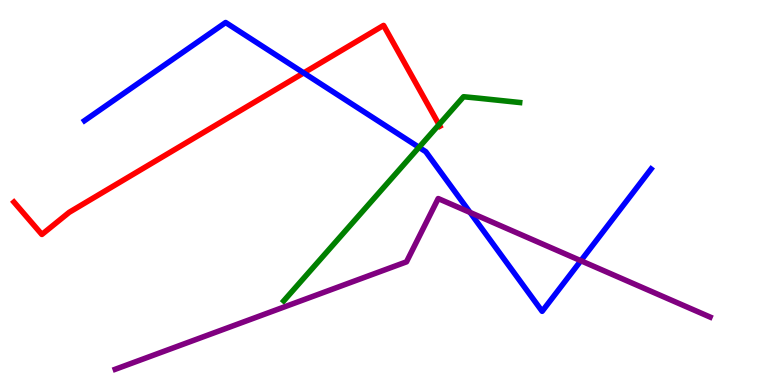[{'lines': ['blue', 'red'], 'intersections': [{'x': 3.92, 'y': 8.11}]}, {'lines': ['green', 'red'], 'intersections': [{'x': 5.66, 'y': 6.76}]}, {'lines': ['purple', 'red'], 'intersections': []}, {'lines': ['blue', 'green'], 'intersections': [{'x': 5.41, 'y': 6.17}]}, {'lines': ['blue', 'purple'], 'intersections': [{'x': 6.07, 'y': 4.48}, {'x': 7.5, 'y': 3.23}]}, {'lines': ['green', 'purple'], 'intersections': []}]